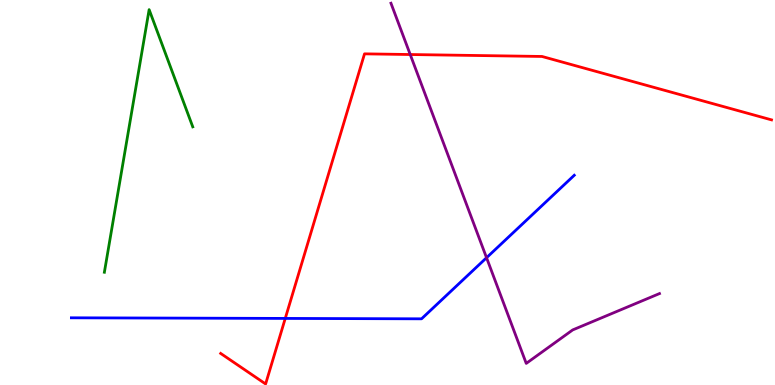[{'lines': ['blue', 'red'], 'intersections': [{'x': 3.68, 'y': 1.73}]}, {'lines': ['green', 'red'], 'intersections': []}, {'lines': ['purple', 'red'], 'intersections': [{'x': 5.29, 'y': 8.58}]}, {'lines': ['blue', 'green'], 'intersections': []}, {'lines': ['blue', 'purple'], 'intersections': [{'x': 6.28, 'y': 3.31}]}, {'lines': ['green', 'purple'], 'intersections': []}]